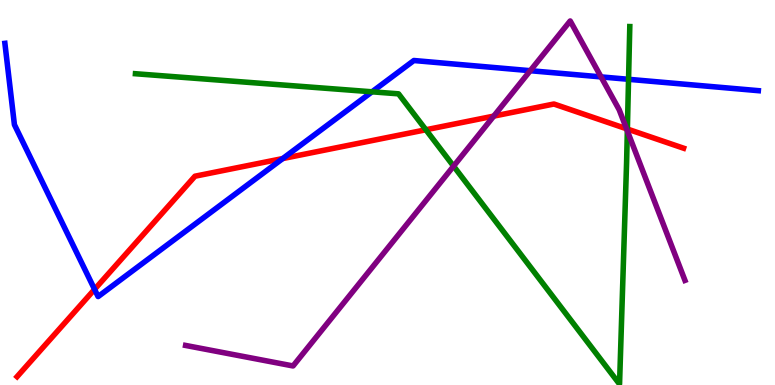[{'lines': ['blue', 'red'], 'intersections': [{'x': 1.22, 'y': 2.48}, {'x': 3.65, 'y': 5.88}]}, {'lines': ['green', 'red'], 'intersections': [{'x': 5.5, 'y': 6.63}, {'x': 8.1, 'y': 6.65}]}, {'lines': ['purple', 'red'], 'intersections': [{'x': 6.37, 'y': 6.98}, {'x': 8.08, 'y': 6.66}]}, {'lines': ['blue', 'green'], 'intersections': [{'x': 4.8, 'y': 7.62}, {'x': 8.11, 'y': 7.94}]}, {'lines': ['blue', 'purple'], 'intersections': [{'x': 6.84, 'y': 8.16}, {'x': 7.76, 'y': 8.0}]}, {'lines': ['green', 'purple'], 'intersections': [{'x': 5.85, 'y': 5.68}, {'x': 8.09, 'y': 6.6}]}]